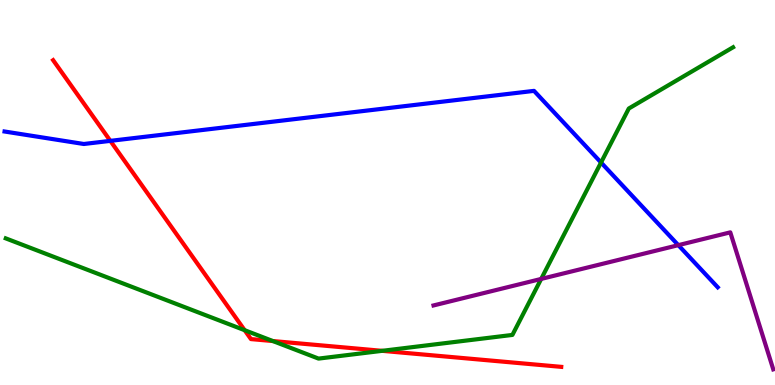[{'lines': ['blue', 'red'], 'intersections': [{'x': 1.42, 'y': 6.34}]}, {'lines': ['green', 'red'], 'intersections': [{'x': 3.16, 'y': 1.42}, {'x': 3.52, 'y': 1.14}, {'x': 4.93, 'y': 0.887}]}, {'lines': ['purple', 'red'], 'intersections': []}, {'lines': ['blue', 'green'], 'intersections': [{'x': 7.76, 'y': 5.78}]}, {'lines': ['blue', 'purple'], 'intersections': [{'x': 8.75, 'y': 3.63}]}, {'lines': ['green', 'purple'], 'intersections': [{'x': 6.98, 'y': 2.76}]}]